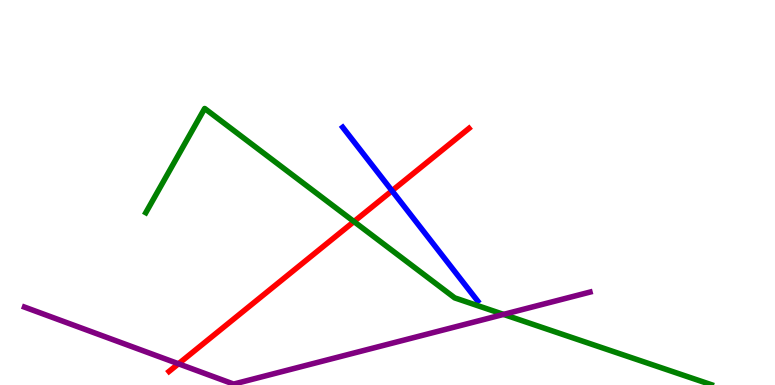[{'lines': ['blue', 'red'], 'intersections': [{'x': 5.06, 'y': 5.05}]}, {'lines': ['green', 'red'], 'intersections': [{'x': 4.57, 'y': 4.24}]}, {'lines': ['purple', 'red'], 'intersections': [{'x': 2.3, 'y': 0.551}]}, {'lines': ['blue', 'green'], 'intersections': []}, {'lines': ['blue', 'purple'], 'intersections': []}, {'lines': ['green', 'purple'], 'intersections': [{'x': 6.5, 'y': 1.83}]}]